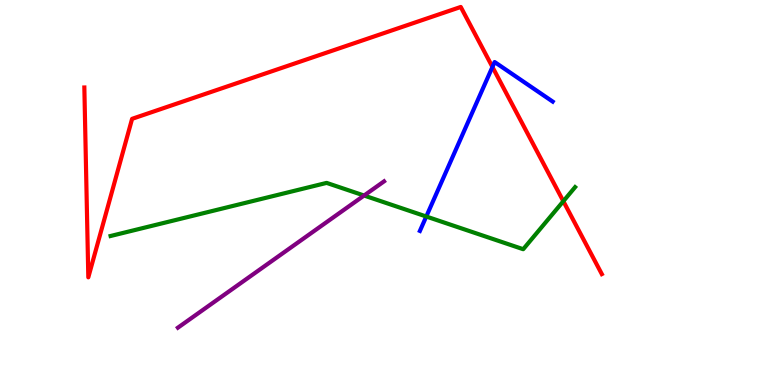[{'lines': ['blue', 'red'], 'intersections': [{'x': 6.35, 'y': 8.26}]}, {'lines': ['green', 'red'], 'intersections': [{'x': 7.27, 'y': 4.77}]}, {'lines': ['purple', 'red'], 'intersections': []}, {'lines': ['blue', 'green'], 'intersections': [{'x': 5.5, 'y': 4.38}]}, {'lines': ['blue', 'purple'], 'intersections': []}, {'lines': ['green', 'purple'], 'intersections': [{'x': 4.7, 'y': 4.92}]}]